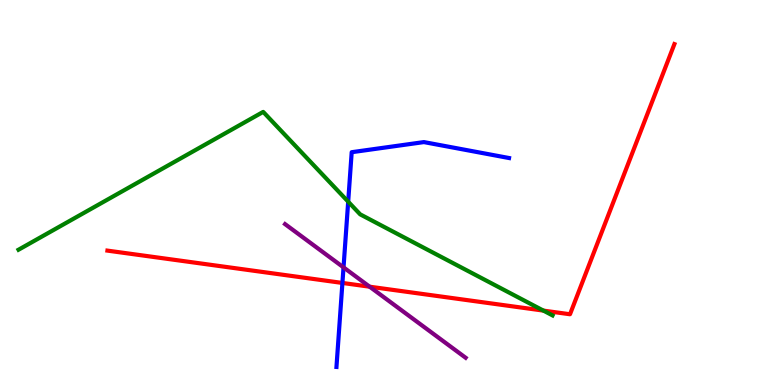[{'lines': ['blue', 'red'], 'intersections': [{'x': 4.42, 'y': 2.65}]}, {'lines': ['green', 'red'], 'intersections': [{'x': 7.01, 'y': 1.93}]}, {'lines': ['purple', 'red'], 'intersections': [{'x': 4.77, 'y': 2.55}]}, {'lines': ['blue', 'green'], 'intersections': [{'x': 4.49, 'y': 4.76}]}, {'lines': ['blue', 'purple'], 'intersections': [{'x': 4.43, 'y': 3.06}]}, {'lines': ['green', 'purple'], 'intersections': []}]